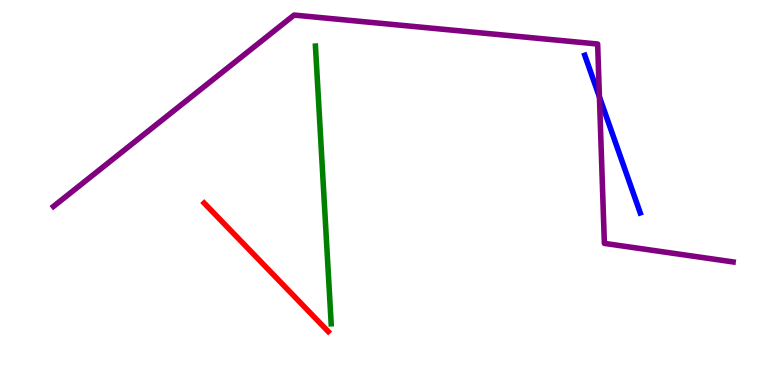[{'lines': ['blue', 'red'], 'intersections': []}, {'lines': ['green', 'red'], 'intersections': []}, {'lines': ['purple', 'red'], 'intersections': []}, {'lines': ['blue', 'green'], 'intersections': []}, {'lines': ['blue', 'purple'], 'intersections': [{'x': 7.73, 'y': 7.48}]}, {'lines': ['green', 'purple'], 'intersections': []}]